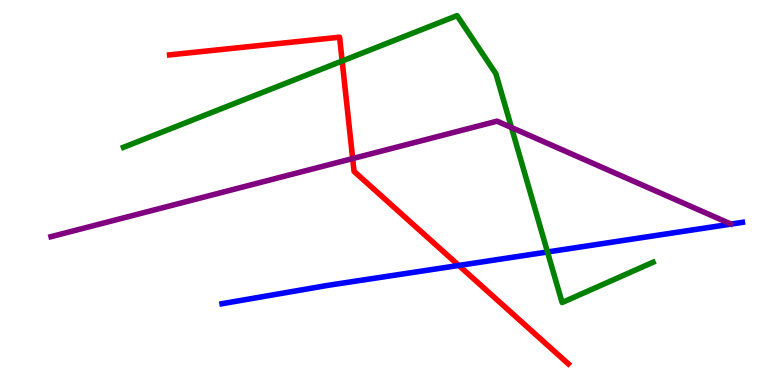[{'lines': ['blue', 'red'], 'intersections': [{'x': 5.92, 'y': 3.11}]}, {'lines': ['green', 'red'], 'intersections': [{'x': 4.41, 'y': 8.42}]}, {'lines': ['purple', 'red'], 'intersections': [{'x': 4.55, 'y': 5.88}]}, {'lines': ['blue', 'green'], 'intersections': [{'x': 7.06, 'y': 3.46}]}, {'lines': ['blue', 'purple'], 'intersections': []}, {'lines': ['green', 'purple'], 'intersections': [{'x': 6.6, 'y': 6.69}]}]